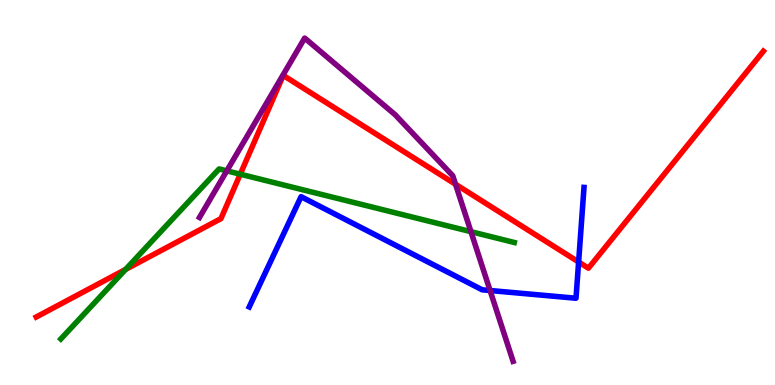[{'lines': ['blue', 'red'], 'intersections': [{'x': 7.47, 'y': 3.19}]}, {'lines': ['green', 'red'], 'intersections': [{'x': 1.62, 'y': 3.0}, {'x': 3.1, 'y': 5.48}]}, {'lines': ['purple', 'red'], 'intersections': [{'x': 5.88, 'y': 5.21}]}, {'lines': ['blue', 'green'], 'intersections': []}, {'lines': ['blue', 'purple'], 'intersections': [{'x': 6.32, 'y': 2.45}]}, {'lines': ['green', 'purple'], 'intersections': [{'x': 2.93, 'y': 5.56}, {'x': 6.08, 'y': 3.98}]}]